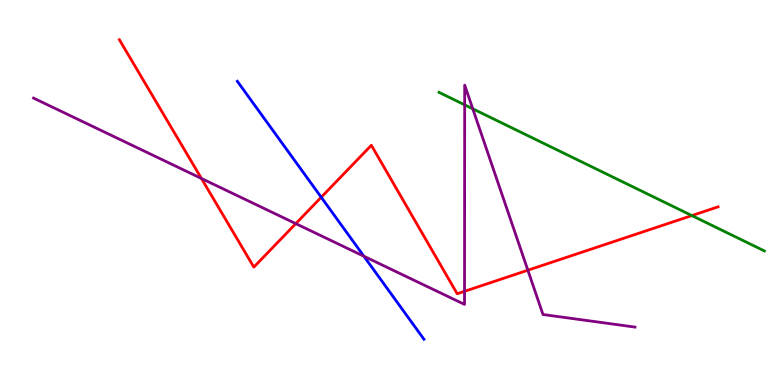[{'lines': ['blue', 'red'], 'intersections': [{'x': 4.14, 'y': 4.88}]}, {'lines': ['green', 'red'], 'intersections': [{'x': 8.93, 'y': 4.4}]}, {'lines': ['purple', 'red'], 'intersections': [{'x': 2.6, 'y': 5.36}, {'x': 3.82, 'y': 4.19}, {'x': 5.99, 'y': 2.43}, {'x': 6.81, 'y': 2.98}]}, {'lines': ['blue', 'green'], 'intersections': []}, {'lines': ['blue', 'purple'], 'intersections': [{'x': 4.7, 'y': 3.34}]}, {'lines': ['green', 'purple'], 'intersections': [{'x': 6.0, 'y': 7.28}, {'x': 6.1, 'y': 7.17}]}]